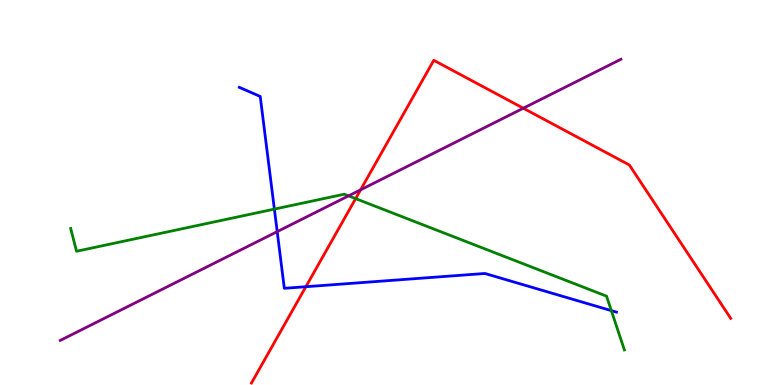[{'lines': ['blue', 'red'], 'intersections': [{'x': 3.95, 'y': 2.55}]}, {'lines': ['green', 'red'], 'intersections': [{'x': 4.59, 'y': 4.84}]}, {'lines': ['purple', 'red'], 'intersections': [{'x': 4.65, 'y': 5.07}, {'x': 6.75, 'y': 7.19}]}, {'lines': ['blue', 'green'], 'intersections': [{'x': 3.54, 'y': 4.57}, {'x': 7.89, 'y': 1.93}]}, {'lines': ['blue', 'purple'], 'intersections': [{'x': 3.58, 'y': 3.98}]}, {'lines': ['green', 'purple'], 'intersections': [{'x': 4.5, 'y': 4.91}]}]